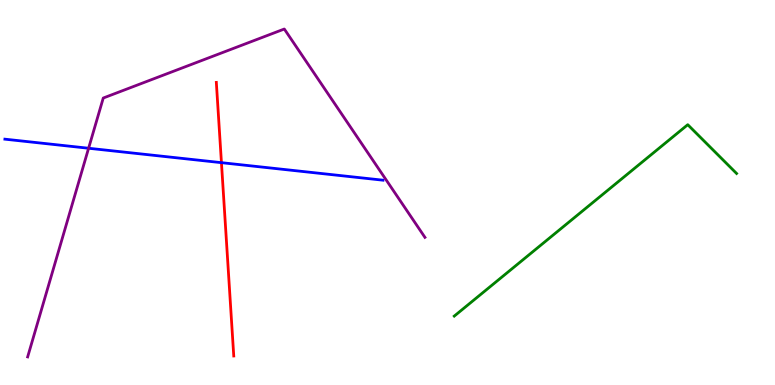[{'lines': ['blue', 'red'], 'intersections': [{'x': 2.86, 'y': 5.77}]}, {'lines': ['green', 'red'], 'intersections': []}, {'lines': ['purple', 'red'], 'intersections': []}, {'lines': ['blue', 'green'], 'intersections': []}, {'lines': ['blue', 'purple'], 'intersections': [{'x': 1.14, 'y': 6.15}]}, {'lines': ['green', 'purple'], 'intersections': []}]